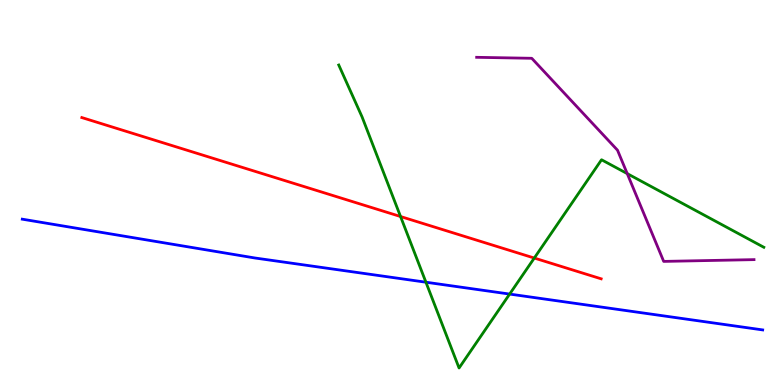[{'lines': ['blue', 'red'], 'intersections': []}, {'lines': ['green', 'red'], 'intersections': [{'x': 5.17, 'y': 4.38}, {'x': 6.89, 'y': 3.3}]}, {'lines': ['purple', 'red'], 'intersections': []}, {'lines': ['blue', 'green'], 'intersections': [{'x': 5.5, 'y': 2.67}, {'x': 6.58, 'y': 2.36}]}, {'lines': ['blue', 'purple'], 'intersections': []}, {'lines': ['green', 'purple'], 'intersections': [{'x': 8.09, 'y': 5.49}]}]